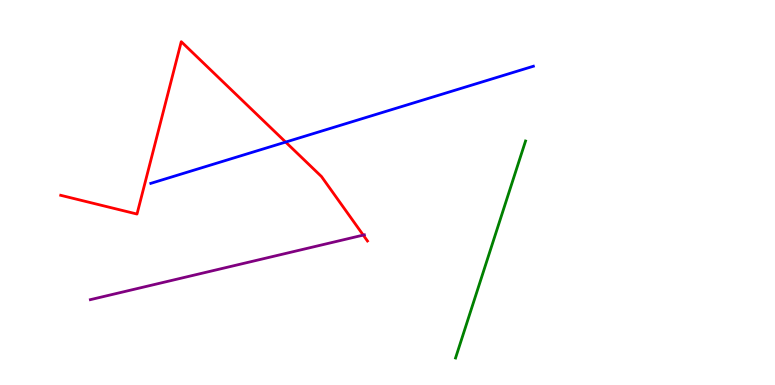[{'lines': ['blue', 'red'], 'intersections': [{'x': 3.69, 'y': 6.31}]}, {'lines': ['green', 'red'], 'intersections': []}, {'lines': ['purple', 'red'], 'intersections': [{'x': 4.69, 'y': 3.89}]}, {'lines': ['blue', 'green'], 'intersections': []}, {'lines': ['blue', 'purple'], 'intersections': []}, {'lines': ['green', 'purple'], 'intersections': []}]